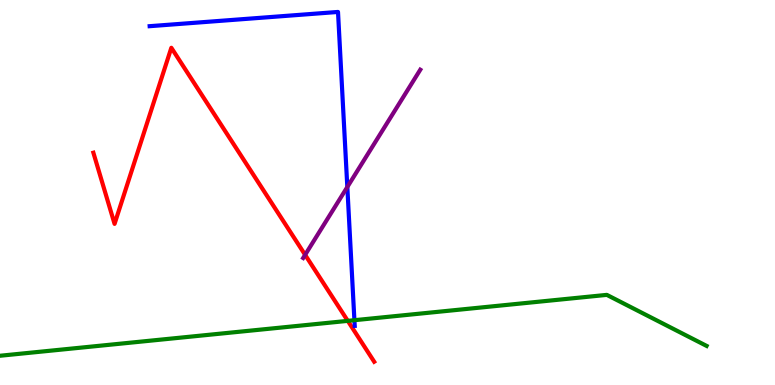[{'lines': ['blue', 'red'], 'intersections': []}, {'lines': ['green', 'red'], 'intersections': [{'x': 4.49, 'y': 1.67}]}, {'lines': ['purple', 'red'], 'intersections': [{'x': 3.94, 'y': 3.38}]}, {'lines': ['blue', 'green'], 'intersections': [{'x': 4.57, 'y': 1.68}]}, {'lines': ['blue', 'purple'], 'intersections': [{'x': 4.48, 'y': 5.14}]}, {'lines': ['green', 'purple'], 'intersections': []}]